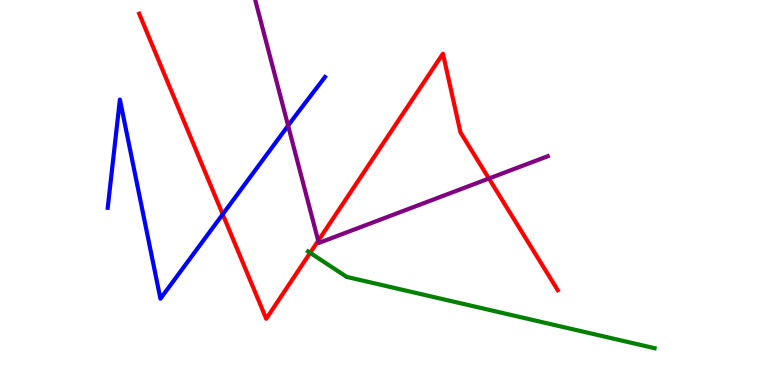[{'lines': ['blue', 'red'], 'intersections': [{'x': 2.87, 'y': 4.43}]}, {'lines': ['green', 'red'], 'intersections': [{'x': 4.0, 'y': 3.43}]}, {'lines': ['purple', 'red'], 'intersections': [{'x': 4.11, 'y': 3.75}, {'x': 6.31, 'y': 5.36}]}, {'lines': ['blue', 'green'], 'intersections': []}, {'lines': ['blue', 'purple'], 'intersections': [{'x': 3.72, 'y': 6.74}]}, {'lines': ['green', 'purple'], 'intersections': []}]